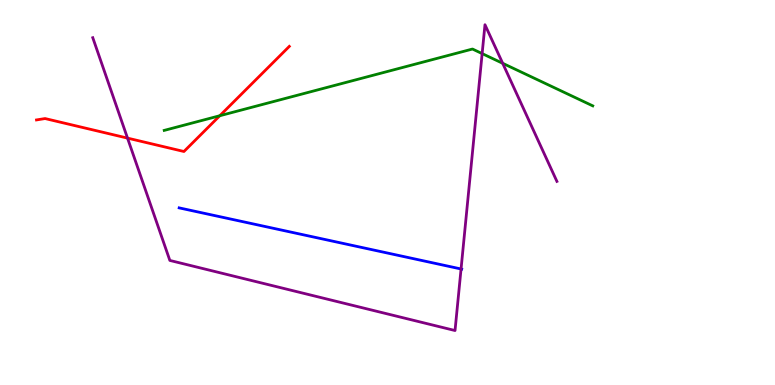[{'lines': ['blue', 'red'], 'intersections': []}, {'lines': ['green', 'red'], 'intersections': [{'x': 2.84, 'y': 6.99}]}, {'lines': ['purple', 'red'], 'intersections': [{'x': 1.65, 'y': 6.41}]}, {'lines': ['blue', 'green'], 'intersections': []}, {'lines': ['blue', 'purple'], 'intersections': [{'x': 5.95, 'y': 3.01}]}, {'lines': ['green', 'purple'], 'intersections': [{'x': 6.22, 'y': 8.61}, {'x': 6.49, 'y': 8.36}]}]